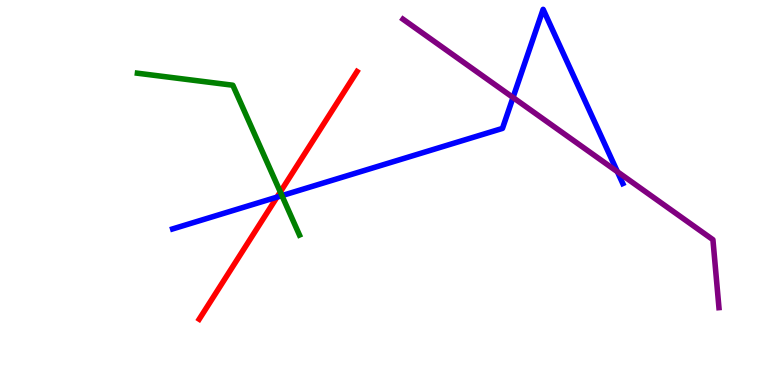[{'lines': ['blue', 'red'], 'intersections': [{'x': 3.57, 'y': 4.88}]}, {'lines': ['green', 'red'], 'intersections': [{'x': 3.62, 'y': 5.01}]}, {'lines': ['purple', 'red'], 'intersections': []}, {'lines': ['blue', 'green'], 'intersections': [{'x': 3.64, 'y': 4.92}]}, {'lines': ['blue', 'purple'], 'intersections': [{'x': 6.62, 'y': 7.47}, {'x': 7.97, 'y': 5.54}]}, {'lines': ['green', 'purple'], 'intersections': []}]